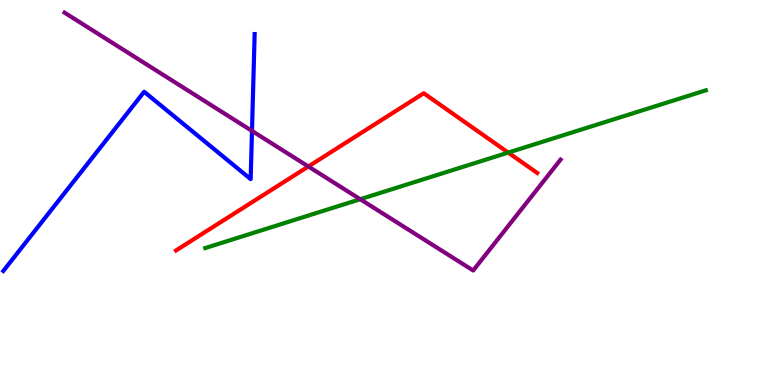[{'lines': ['blue', 'red'], 'intersections': []}, {'lines': ['green', 'red'], 'intersections': [{'x': 6.56, 'y': 6.04}]}, {'lines': ['purple', 'red'], 'intersections': [{'x': 3.98, 'y': 5.68}]}, {'lines': ['blue', 'green'], 'intersections': []}, {'lines': ['blue', 'purple'], 'intersections': [{'x': 3.25, 'y': 6.6}]}, {'lines': ['green', 'purple'], 'intersections': [{'x': 4.65, 'y': 4.83}]}]